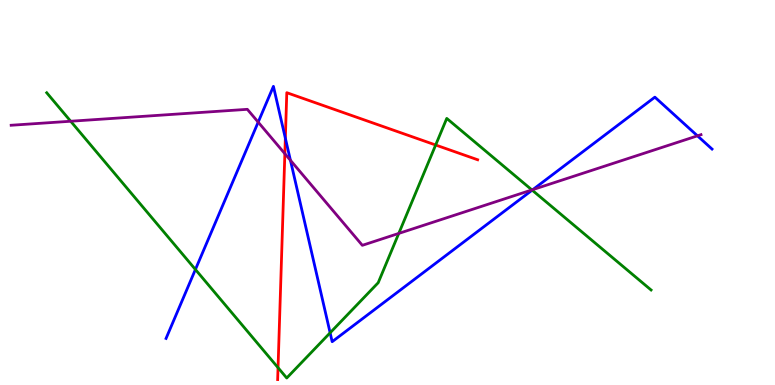[{'lines': ['blue', 'red'], 'intersections': [{'x': 3.68, 'y': 6.41}]}, {'lines': ['green', 'red'], 'intersections': [{'x': 3.59, 'y': 0.45}, {'x': 5.62, 'y': 6.23}]}, {'lines': ['purple', 'red'], 'intersections': [{'x': 3.68, 'y': 6.01}]}, {'lines': ['blue', 'green'], 'intersections': [{'x': 2.52, 'y': 3.0}, {'x': 4.26, 'y': 1.36}, {'x': 6.87, 'y': 5.06}]}, {'lines': ['blue', 'purple'], 'intersections': [{'x': 3.33, 'y': 6.83}, {'x': 3.75, 'y': 5.84}, {'x': 6.88, 'y': 5.08}, {'x': 9.0, 'y': 6.47}]}, {'lines': ['green', 'purple'], 'intersections': [{'x': 0.912, 'y': 6.85}, {'x': 5.15, 'y': 3.94}, {'x': 6.86, 'y': 5.07}]}]